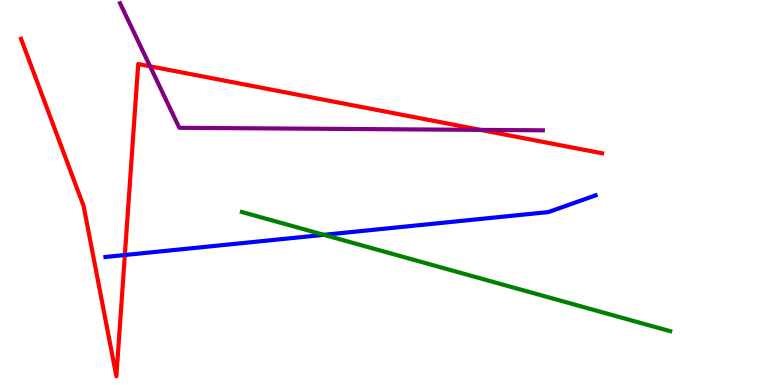[{'lines': ['blue', 'red'], 'intersections': [{'x': 1.61, 'y': 3.38}]}, {'lines': ['green', 'red'], 'intersections': []}, {'lines': ['purple', 'red'], 'intersections': [{'x': 1.94, 'y': 8.28}, {'x': 6.2, 'y': 6.63}]}, {'lines': ['blue', 'green'], 'intersections': [{'x': 4.18, 'y': 3.9}]}, {'lines': ['blue', 'purple'], 'intersections': []}, {'lines': ['green', 'purple'], 'intersections': []}]